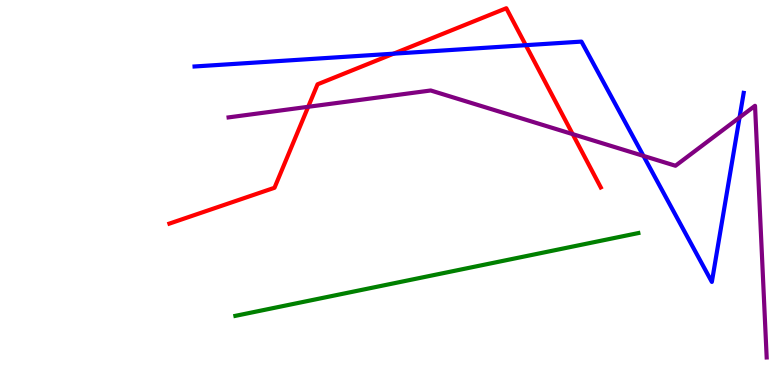[{'lines': ['blue', 'red'], 'intersections': [{'x': 5.08, 'y': 8.61}, {'x': 6.78, 'y': 8.83}]}, {'lines': ['green', 'red'], 'intersections': []}, {'lines': ['purple', 'red'], 'intersections': [{'x': 3.98, 'y': 7.23}, {'x': 7.39, 'y': 6.52}]}, {'lines': ['blue', 'green'], 'intersections': []}, {'lines': ['blue', 'purple'], 'intersections': [{'x': 8.3, 'y': 5.95}, {'x': 9.54, 'y': 6.95}]}, {'lines': ['green', 'purple'], 'intersections': []}]